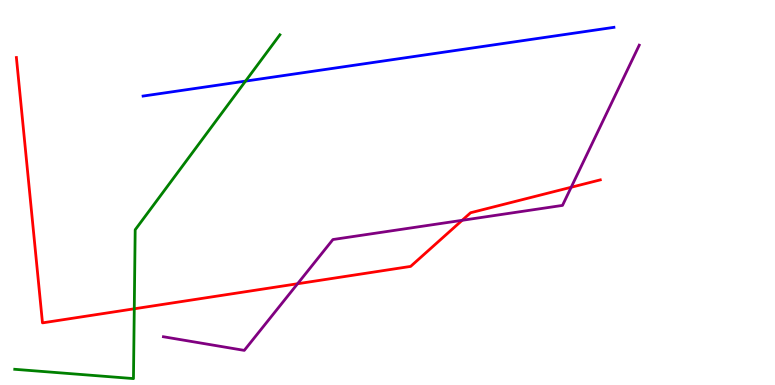[{'lines': ['blue', 'red'], 'intersections': []}, {'lines': ['green', 'red'], 'intersections': [{'x': 1.73, 'y': 1.98}]}, {'lines': ['purple', 'red'], 'intersections': [{'x': 3.84, 'y': 2.63}, {'x': 5.96, 'y': 4.28}, {'x': 7.37, 'y': 5.14}]}, {'lines': ['blue', 'green'], 'intersections': [{'x': 3.17, 'y': 7.89}]}, {'lines': ['blue', 'purple'], 'intersections': []}, {'lines': ['green', 'purple'], 'intersections': []}]